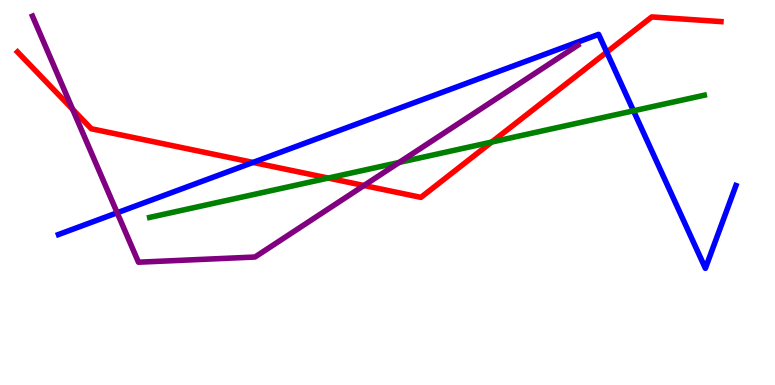[{'lines': ['blue', 'red'], 'intersections': [{'x': 3.27, 'y': 5.78}, {'x': 7.83, 'y': 8.65}]}, {'lines': ['green', 'red'], 'intersections': [{'x': 4.24, 'y': 5.37}, {'x': 6.34, 'y': 6.31}]}, {'lines': ['purple', 'red'], 'intersections': [{'x': 0.937, 'y': 7.16}, {'x': 4.7, 'y': 5.18}]}, {'lines': ['blue', 'green'], 'intersections': [{'x': 8.17, 'y': 7.12}]}, {'lines': ['blue', 'purple'], 'intersections': [{'x': 1.51, 'y': 4.47}]}, {'lines': ['green', 'purple'], 'intersections': [{'x': 5.15, 'y': 5.78}]}]